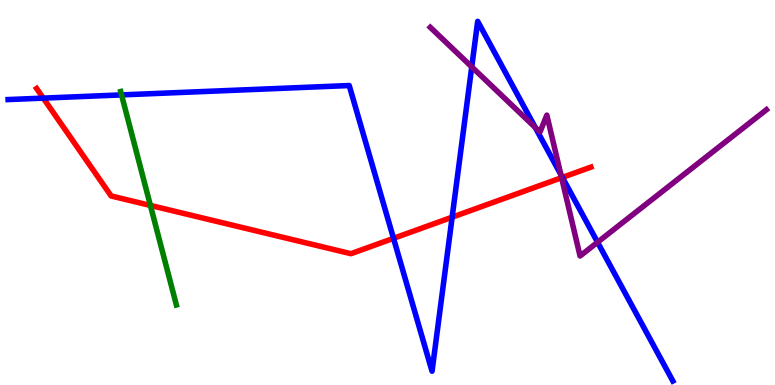[{'lines': ['blue', 'red'], 'intersections': [{'x': 0.559, 'y': 7.45}, {'x': 5.08, 'y': 3.81}, {'x': 5.83, 'y': 4.36}, {'x': 7.26, 'y': 5.39}]}, {'lines': ['green', 'red'], 'intersections': [{'x': 1.94, 'y': 4.66}]}, {'lines': ['purple', 'red'], 'intersections': [{'x': 7.25, 'y': 5.38}]}, {'lines': ['blue', 'green'], 'intersections': [{'x': 1.57, 'y': 7.54}]}, {'lines': ['blue', 'purple'], 'intersections': [{'x': 6.09, 'y': 8.26}, {'x': 6.91, 'y': 6.69}, {'x': 7.24, 'y': 5.46}, {'x': 7.71, 'y': 3.71}]}, {'lines': ['green', 'purple'], 'intersections': []}]